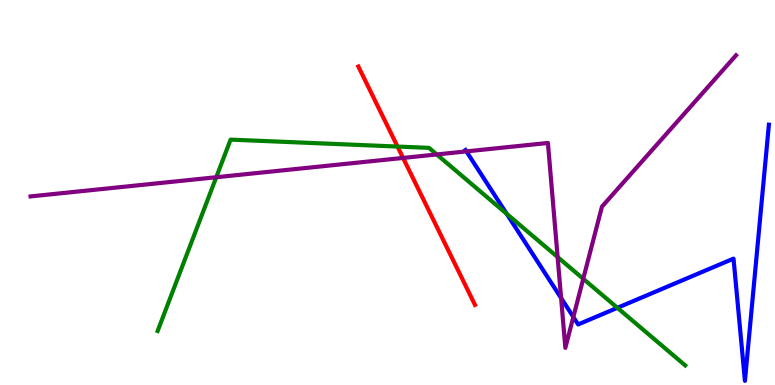[{'lines': ['blue', 'red'], 'intersections': []}, {'lines': ['green', 'red'], 'intersections': [{'x': 5.13, 'y': 6.19}]}, {'lines': ['purple', 'red'], 'intersections': [{'x': 5.2, 'y': 5.9}]}, {'lines': ['blue', 'green'], 'intersections': [{'x': 6.54, 'y': 4.45}, {'x': 7.97, 'y': 2.0}]}, {'lines': ['blue', 'purple'], 'intersections': [{'x': 6.02, 'y': 6.07}, {'x': 7.24, 'y': 2.26}, {'x': 7.4, 'y': 1.77}]}, {'lines': ['green', 'purple'], 'intersections': [{'x': 2.79, 'y': 5.4}, {'x': 5.64, 'y': 5.99}, {'x': 7.2, 'y': 3.32}, {'x': 7.53, 'y': 2.76}]}]